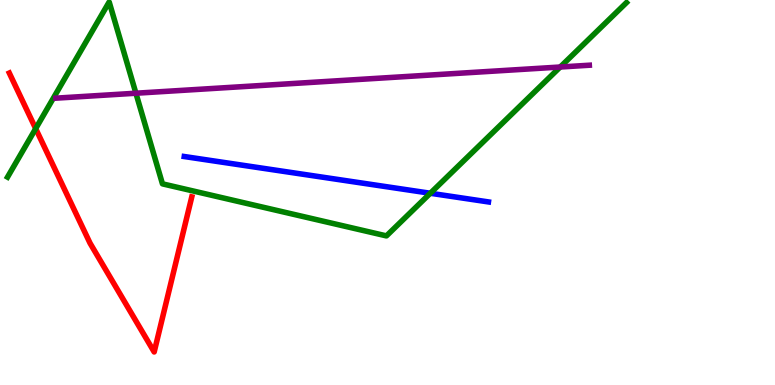[{'lines': ['blue', 'red'], 'intersections': []}, {'lines': ['green', 'red'], 'intersections': [{'x': 0.46, 'y': 6.66}]}, {'lines': ['purple', 'red'], 'intersections': []}, {'lines': ['blue', 'green'], 'intersections': [{'x': 5.55, 'y': 4.98}]}, {'lines': ['blue', 'purple'], 'intersections': []}, {'lines': ['green', 'purple'], 'intersections': [{'x': 1.75, 'y': 7.58}, {'x': 7.23, 'y': 8.26}]}]